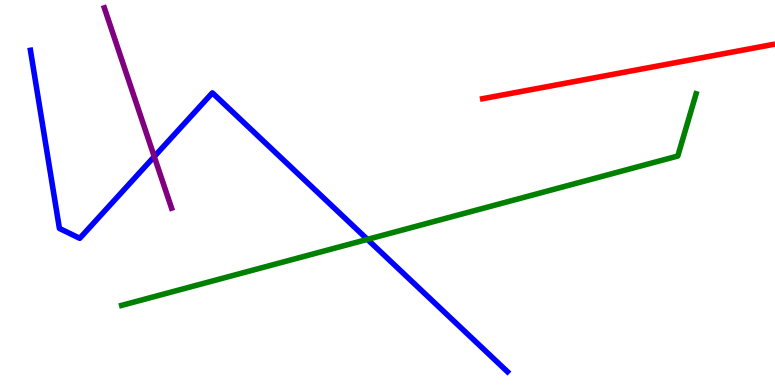[{'lines': ['blue', 'red'], 'intersections': []}, {'lines': ['green', 'red'], 'intersections': []}, {'lines': ['purple', 'red'], 'intersections': []}, {'lines': ['blue', 'green'], 'intersections': [{'x': 4.74, 'y': 3.78}]}, {'lines': ['blue', 'purple'], 'intersections': [{'x': 1.99, 'y': 5.93}]}, {'lines': ['green', 'purple'], 'intersections': []}]